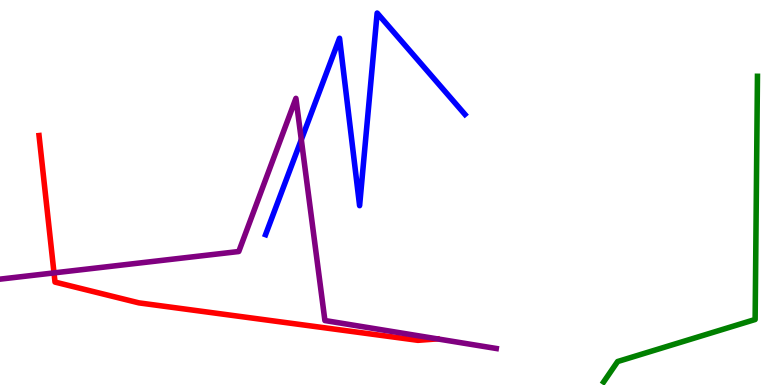[{'lines': ['blue', 'red'], 'intersections': []}, {'lines': ['green', 'red'], 'intersections': []}, {'lines': ['purple', 'red'], 'intersections': [{'x': 0.697, 'y': 2.91}]}, {'lines': ['blue', 'green'], 'intersections': []}, {'lines': ['blue', 'purple'], 'intersections': [{'x': 3.89, 'y': 6.37}]}, {'lines': ['green', 'purple'], 'intersections': []}]